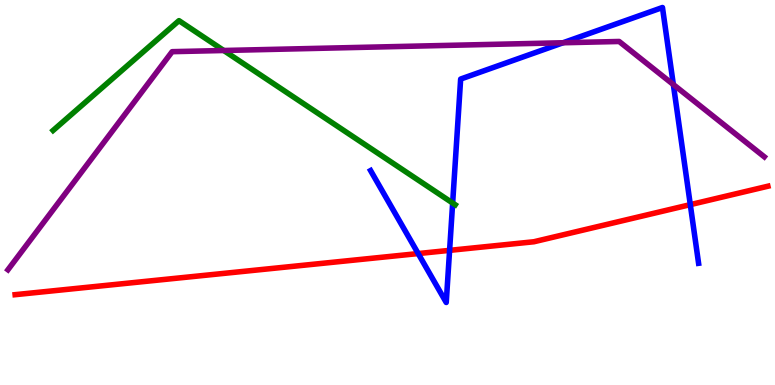[{'lines': ['blue', 'red'], 'intersections': [{'x': 5.4, 'y': 3.41}, {'x': 5.8, 'y': 3.5}, {'x': 8.91, 'y': 4.68}]}, {'lines': ['green', 'red'], 'intersections': []}, {'lines': ['purple', 'red'], 'intersections': []}, {'lines': ['blue', 'green'], 'intersections': [{'x': 5.84, 'y': 4.73}]}, {'lines': ['blue', 'purple'], 'intersections': [{'x': 7.27, 'y': 8.89}, {'x': 8.69, 'y': 7.8}]}, {'lines': ['green', 'purple'], 'intersections': [{'x': 2.89, 'y': 8.69}]}]